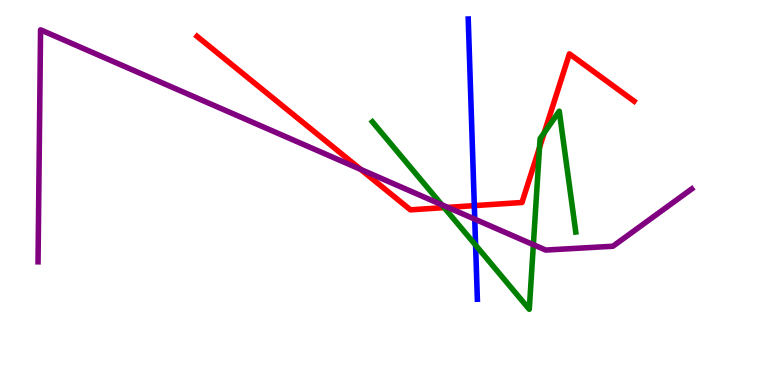[{'lines': ['blue', 'red'], 'intersections': [{'x': 6.12, 'y': 4.66}]}, {'lines': ['green', 'red'], 'intersections': [{'x': 5.73, 'y': 4.61}, {'x': 6.96, 'y': 6.17}, {'x': 7.02, 'y': 6.55}]}, {'lines': ['purple', 'red'], 'intersections': [{'x': 4.65, 'y': 5.6}, {'x': 5.78, 'y': 4.61}]}, {'lines': ['blue', 'green'], 'intersections': [{'x': 6.14, 'y': 3.63}]}, {'lines': ['blue', 'purple'], 'intersections': [{'x': 6.13, 'y': 4.31}]}, {'lines': ['green', 'purple'], 'intersections': [{'x': 5.7, 'y': 4.68}, {'x': 6.88, 'y': 3.64}]}]